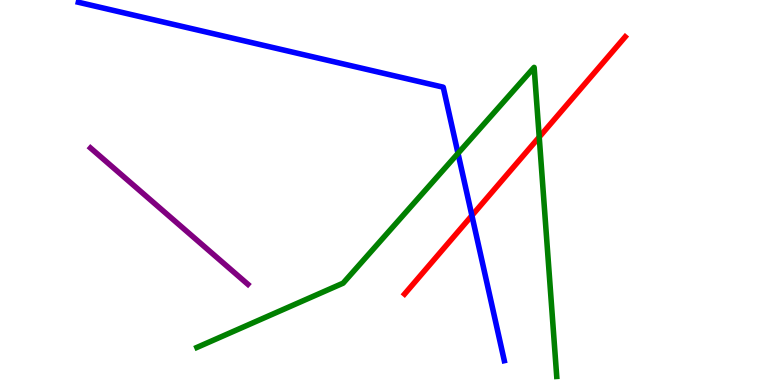[{'lines': ['blue', 'red'], 'intersections': [{'x': 6.09, 'y': 4.4}]}, {'lines': ['green', 'red'], 'intersections': [{'x': 6.96, 'y': 6.44}]}, {'lines': ['purple', 'red'], 'intersections': []}, {'lines': ['blue', 'green'], 'intersections': [{'x': 5.91, 'y': 6.02}]}, {'lines': ['blue', 'purple'], 'intersections': []}, {'lines': ['green', 'purple'], 'intersections': []}]